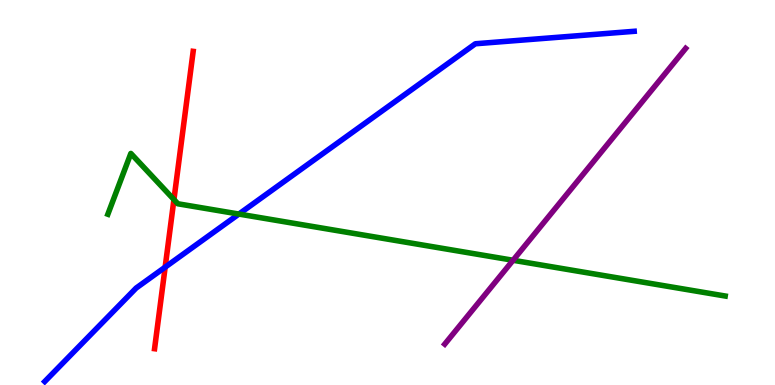[{'lines': ['blue', 'red'], 'intersections': [{'x': 2.13, 'y': 3.06}]}, {'lines': ['green', 'red'], 'intersections': [{'x': 2.24, 'y': 4.82}]}, {'lines': ['purple', 'red'], 'intersections': []}, {'lines': ['blue', 'green'], 'intersections': [{'x': 3.08, 'y': 4.44}]}, {'lines': ['blue', 'purple'], 'intersections': []}, {'lines': ['green', 'purple'], 'intersections': [{'x': 6.62, 'y': 3.24}]}]